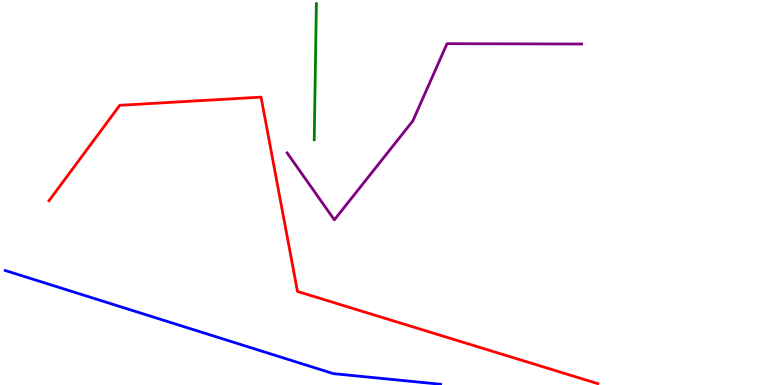[{'lines': ['blue', 'red'], 'intersections': []}, {'lines': ['green', 'red'], 'intersections': []}, {'lines': ['purple', 'red'], 'intersections': []}, {'lines': ['blue', 'green'], 'intersections': []}, {'lines': ['blue', 'purple'], 'intersections': []}, {'lines': ['green', 'purple'], 'intersections': []}]